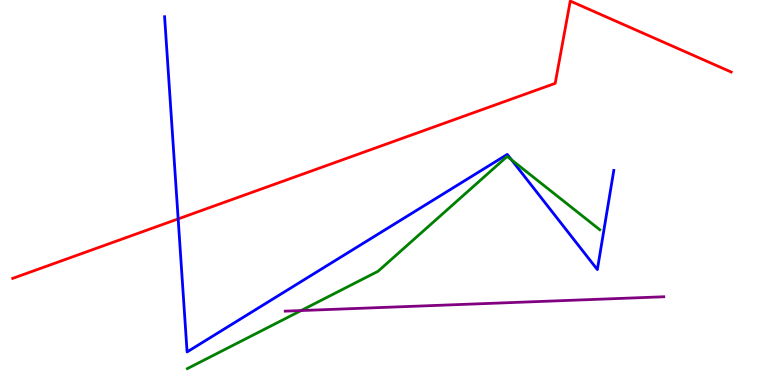[{'lines': ['blue', 'red'], 'intersections': [{'x': 2.3, 'y': 4.31}]}, {'lines': ['green', 'red'], 'intersections': []}, {'lines': ['purple', 'red'], 'intersections': []}, {'lines': ['blue', 'green'], 'intersections': [{'x': 6.6, 'y': 5.85}]}, {'lines': ['blue', 'purple'], 'intersections': []}, {'lines': ['green', 'purple'], 'intersections': [{'x': 3.89, 'y': 1.93}]}]